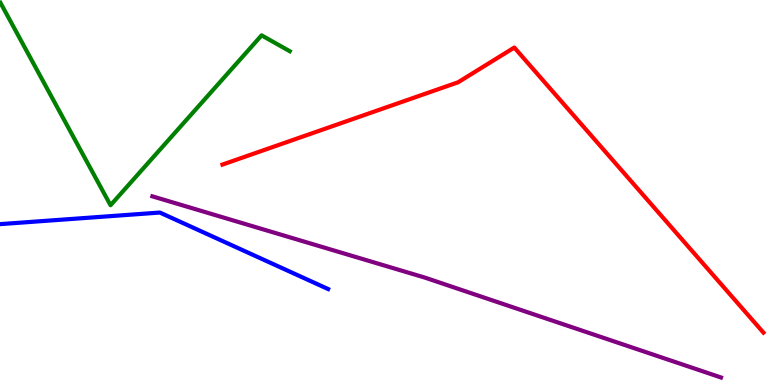[{'lines': ['blue', 'red'], 'intersections': []}, {'lines': ['green', 'red'], 'intersections': []}, {'lines': ['purple', 'red'], 'intersections': []}, {'lines': ['blue', 'green'], 'intersections': []}, {'lines': ['blue', 'purple'], 'intersections': []}, {'lines': ['green', 'purple'], 'intersections': []}]